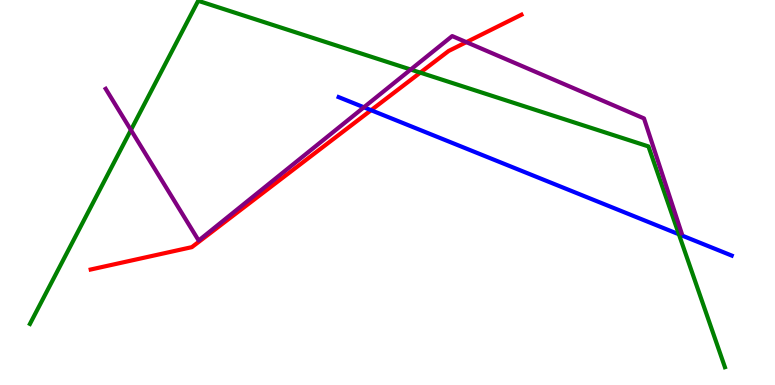[{'lines': ['blue', 'red'], 'intersections': [{'x': 4.79, 'y': 7.14}]}, {'lines': ['green', 'red'], 'intersections': [{'x': 5.42, 'y': 8.11}]}, {'lines': ['purple', 'red'], 'intersections': [{'x': 6.02, 'y': 8.91}]}, {'lines': ['blue', 'green'], 'intersections': [{'x': 8.76, 'y': 3.92}]}, {'lines': ['blue', 'purple'], 'intersections': [{'x': 4.7, 'y': 7.21}]}, {'lines': ['green', 'purple'], 'intersections': [{'x': 1.69, 'y': 6.62}, {'x': 5.3, 'y': 8.19}]}]